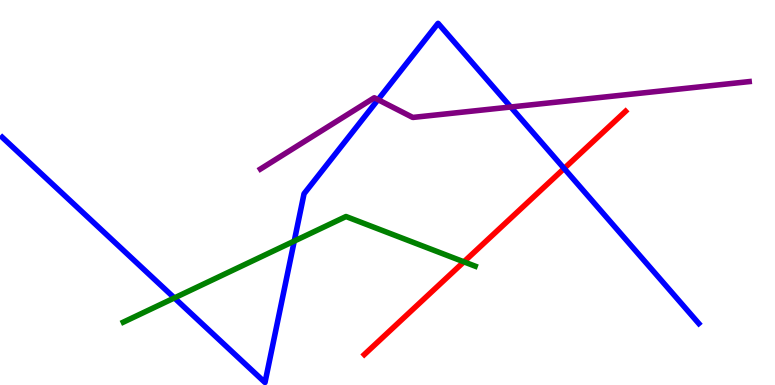[{'lines': ['blue', 'red'], 'intersections': [{'x': 7.28, 'y': 5.62}]}, {'lines': ['green', 'red'], 'intersections': [{'x': 5.99, 'y': 3.2}]}, {'lines': ['purple', 'red'], 'intersections': []}, {'lines': ['blue', 'green'], 'intersections': [{'x': 2.25, 'y': 2.26}, {'x': 3.8, 'y': 3.74}]}, {'lines': ['blue', 'purple'], 'intersections': [{'x': 4.88, 'y': 7.41}, {'x': 6.59, 'y': 7.22}]}, {'lines': ['green', 'purple'], 'intersections': []}]